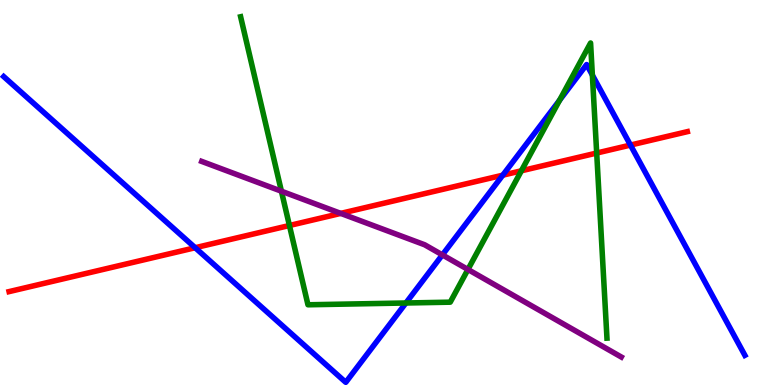[{'lines': ['blue', 'red'], 'intersections': [{'x': 2.52, 'y': 3.57}, {'x': 6.49, 'y': 5.45}, {'x': 8.13, 'y': 6.23}]}, {'lines': ['green', 'red'], 'intersections': [{'x': 3.73, 'y': 4.14}, {'x': 6.73, 'y': 5.56}, {'x': 7.7, 'y': 6.02}]}, {'lines': ['purple', 'red'], 'intersections': [{'x': 4.4, 'y': 4.46}]}, {'lines': ['blue', 'green'], 'intersections': [{'x': 5.24, 'y': 2.13}, {'x': 7.22, 'y': 7.4}, {'x': 7.64, 'y': 8.05}]}, {'lines': ['blue', 'purple'], 'intersections': [{'x': 5.71, 'y': 3.38}]}, {'lines': ['green', 'purple'], 'intersections': [{'x': 3.63, 'y': 5.03}, {'x': 6.04, 'y': 3.0}]}]